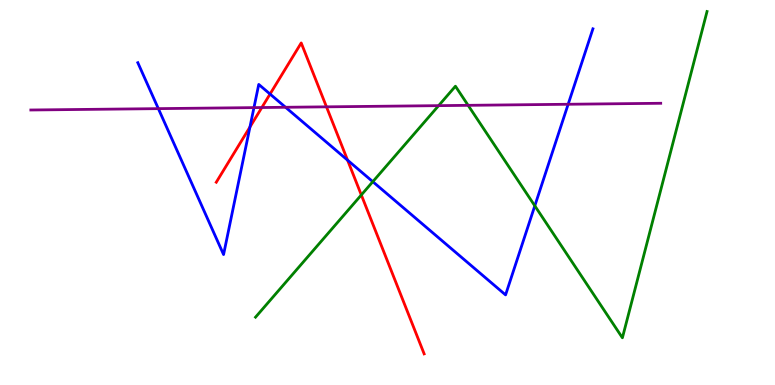[{'lines': ['blue', 'red'], 'intersections': [{'x': 3.23, 'y': 6.7}, {'x': 3.48, 'y': 7.56}, {'x': 4.48, 'y': 5.84}]}, {'lines': ['green', 'red'], 'intersections': [{'x': 4.66, 'y': 4.94}]}, {'lines': ['purple', 'red'], 'intersections': [{'x': 3.38, 'y': 7.21}, {'x': 4.21, 'y': 7.22}]}, {'lines': ['blue', 'green'], 'intersections': [{'x': 4.81, 'y': 5.28}, {'x': 6.9, 'y': 4.65}]}, {'lines': ['blue', 'purple'], 'intersections': [{'x': 2.04, 'y': 7.18}, {'x': 3.28, 'y': 7.2}, {'x': 3.68, 'y': 7.21}, {'x': 7.33, 'y': 7.29}]}, {'lines': ['green', 'purple'], 'intersections': [{'x': 5.66, 'y': 7.26}, {'x': 6.04, 'y': 7.26}]}]